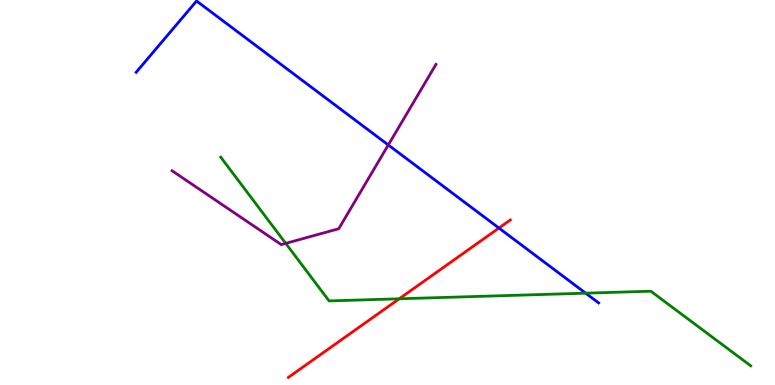[{'lines': ['blue', 'red'], 'intersections': [{'x': 6.44, 'y': 4.08}]}, {'lines': ['green', 'red'], 'intersections': [{'x': 5.15, 'y': 2.24}]}, {'lines': ['purple', 'red'], 'intersections': []}, {'lines': ['blue', 'green'], 'intersections': [{'x': 7.56, 'y': 2.39}]}, {'lines': ['blue', 'purple'], 'intersections': [{'x': 5.01, 'y': 6.23}]}, {'lines': ['green', 'purple'], 'intersections': [{'x': 3.69, 'y': 3.68}]}]